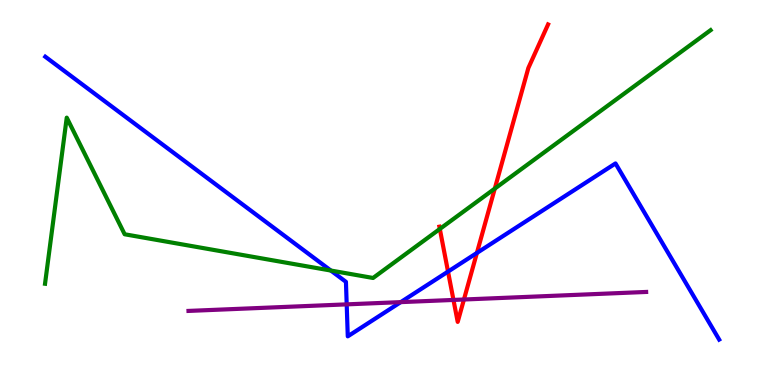[{'lines': ['blue', 'red'], 'intersections': [{'x': 5.78, 'y': 2.95}, {'x': 6.15, 'y': 3.43}]}, {'lines': ['green', 'red'], 'intersections': [{'x': 5.68, 'y': 4.05}, {'x': 6.38, 'y': 5.1}]}, {'lines': ['purple', 'red'], 'intersections': [{'x': 5.85, 'y': 2.21}, {'x': 5.99, 'y': 2.22}]}, {'lines': ['blue', 'green'], 'intersections': [{'x': 4.27, 'y': 2.97}]}, {'lines': ['blue', 'purple'], 'intersections': [{'x': 4.47, 'y': 2.09}, {'x': 5.17, 'y': 2.15}]}, {'lines': ['green', 'purple'], 'intersections': []}]